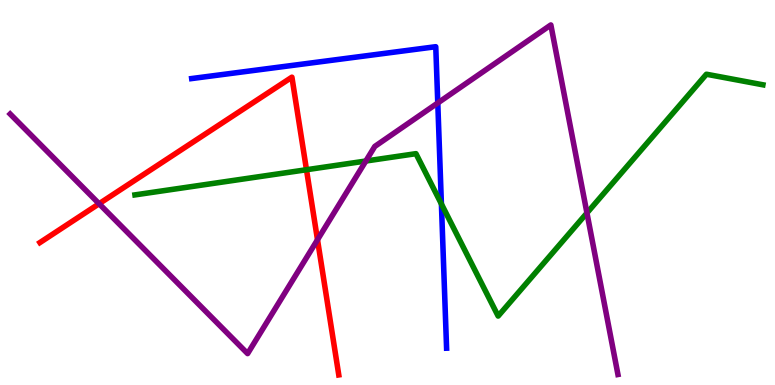[{'lines': ['blue', 'red'], 'intersections': []}, {'lines': ['green', 'red'], 'intersections': [{'x': 3.95, 'y': 5.59}]}, {'lines': ['purple', 'red'], 'intersections': [{'x': 1.28, 'y': 4.71}, {'x': 4.1, 'y': 3.77}]}, {'lines': ['blue', 'green'], 'intersections': [{'x': 5.7, 'y': 4.7}]}, {'lines': ['blue', 'purple'], 'intersections': [{'x': 5.65, 'y': 7.33}]}, {'lines': ['green', 'purple'], 'intersections': [{'x': 4.72, 'y': 5.82}, {'x': 7.57, 'y': 4.47}]}]